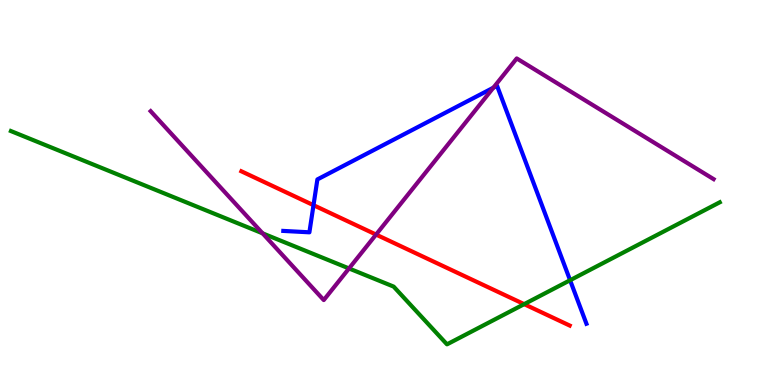[{'lines': ['blue', 'red'], 'intersections': [{'x': 4.05, 'y': 4.67}]}, {'lines': ['green', 'red'], 'intersections': [{'x': 6.76, 'y': 2.1}]}, {'lines': ['purple', 'red'], 'intersections': [{'x': 4.85, 'y': 3.91}]}, {'lines': ['blue', 'green'], 'intersections': [{'x': 7.36, 'y': 2.72}]}, {'lines': ['blue', 'purple'], 'intersections': [{'x': 6.37, 'y': 7.72}]}, {'lines': ['green', 'purple'], 'intersections': [{'x': 3.39, 'y': 3.94}, {'x': 4.5, 'y': 3.03}]}]